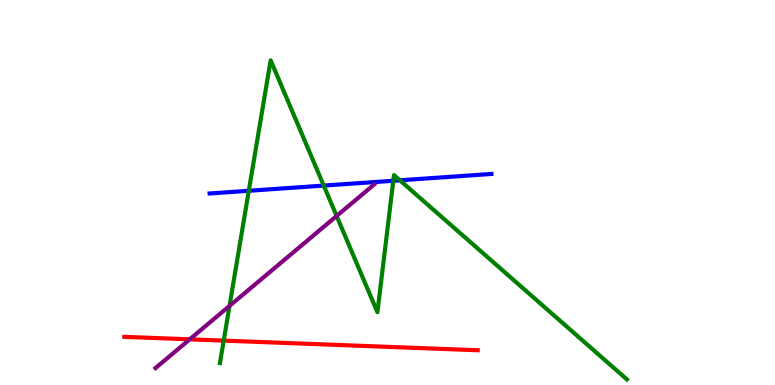[{'lines': ['blue', 'red'], 'intersections': []}, {'lines': ['green', 'red'], 'intersections': [{'x': 2.89, 'y': 1.15}]}, {'lines': ['purple', 'red'], 'intersections': [{'x': 2.45, 'y': 1.19}]}, {'lines': ['blue', 'green'], 'intersections': [{'x': 3.21, 'y': 5.04}, {'x': 4.18, 'y': 5.18}, {'x': 5.07, 'y': 5.3}, {'x': 5.16, 'y': 5.32}]}, {'lines': ['blue', 'purple'], 'intersections': []}, {'lines': ['green', 'purple'], 'intersections': [{'x': 2.96, 'y': 2.05}, {'x': 4.34, 'y': 4.39}]}]